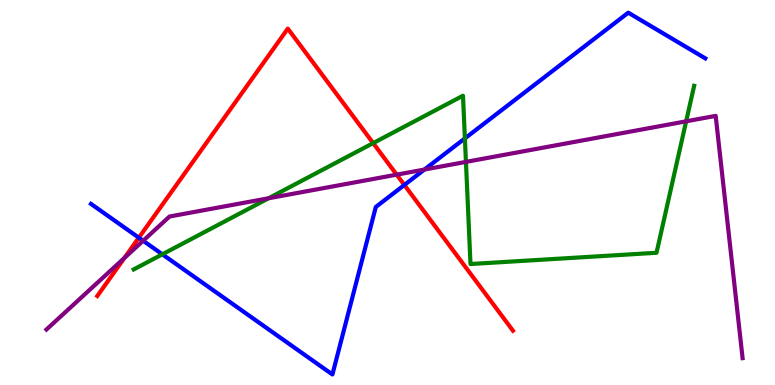[{'lines': ['blue', 'red'], 'intersections': [{'x': 1.79, 'y': 3.83}, {'x': 5.22, 'y': 5.2}]}, {'lines': ['green', 'red'], 'intersections': [{'x': 4.81, 'y': 6.28}]}, {'lines': ['purple', 'red'], 'intersections': [{'x': 1.61, 'y': 3.3}, {'x': 5.12, 'y': 5.46}]}, {'lines': ['blue', 'green'], 'intersections': [{'x': 2.09, 'y': 3.39}, {'x': 6.0, 'y': 6.41}]}, {'lines': ['blue', 'purple'], 'intersections': [{'x': 1.85, 'y': 3.75}, {'x': 5.48, 'y': 5.6}]}, {'lines': ['green', 'purple'], 'intersections': [{'x': 3.47, 'y': 4.85}, {'x': 6.01, 'y': 5.79}, {'x': 8.85, 'y': 6.85}]}]